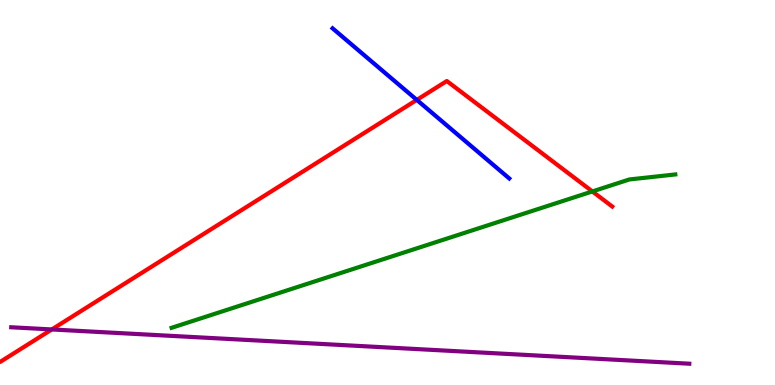[{'lines': ['blue', 'red'], 'intersections': [{'x': 5.38, 'y': 7.41}]}, {'lines': ['green', 'red'], 'intersections': [{'x': 7.64, 'y': 5.03}]}, {'lines': ['purple', 'red'], 'intersections': [{'x': 0.668, 'y': 1.44}]}, {'lines': ['blue', 'green'], 'intersections': []}, {'lines': ['blue', 'purple'], 'intersections': []}, {'lines': ['green', 'purple'], 'intersections': []}]